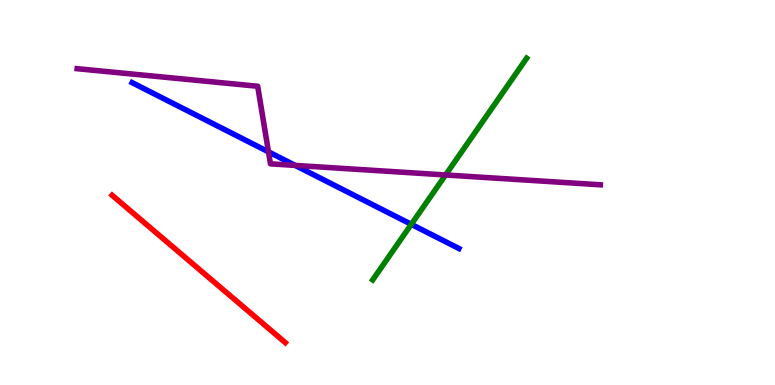[{'lines': ['blue', 'red'], 'intersections': []}, {'lines': ['green', 'red'], 'intersections': []}, {'lines': ['purple', 'red'], 'intersections': []}, {'lines': ['blue', 'green'], 'intersections': [{'x': 5.31, 'y': 4.17}]}, {'lines': ['blue', 'purple'], 'intersections': [{'x': 3.46, 'y': 6.06}, {'x': 3.81, 'y': 5.7}]}, {'lines': ['green', 'purple'], 'intersections': [{'x': 5.75, 'y': 5.46}]}]